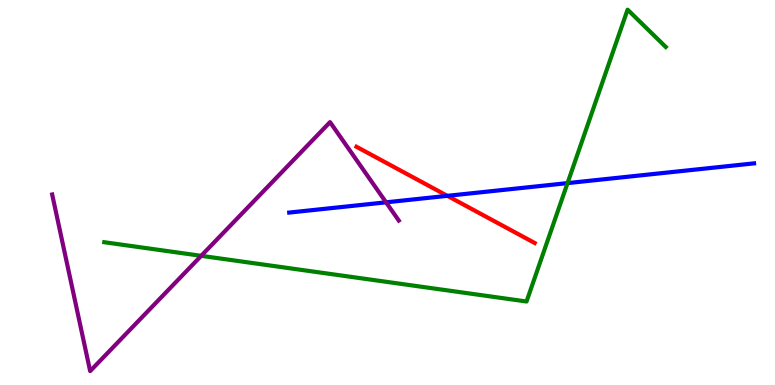[{'lines': ['blue', 'red'], 'intersections': [{'x': 5.77, 'y': 4.91}]}, {'lines': ['green', 'red'], 'intersections': []}, {'lines': ['purple', 'red'], 'intersections': []}, {'lines': ['blue', 'green'], 'intersections': [{'x': 7.32, 'y': 5.24}]}, {'lines': ['blue', 'purple'], 'intersections': [{'x': 4.98, 'y': 4.74}]}, {'lines': ['green', 'purple'], 'intersections': [{'x': 2.6, 'y': 3.36}]}]